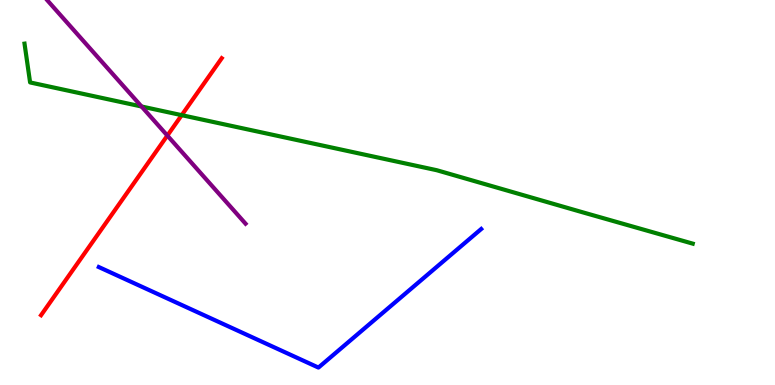[{'lines': ['blue', 'red'], 'intersections': []}, {'lines': ['green', 'red'], 'intersections': [{'x': 2.34, 'y': 7.01}]}, {'lines': ['purple', 'red'], 'intersections': [{'x': 2.16, 'y': 6.48}]}, {'lines': ['blue', 'green'], 'intersections': []}, {'lines': ['blue', 'purple'], 'intersections': []}, {'lines': ['green', 'purple'], 'intersections': [{'x': 1.83, 'y': 7.23}]}]